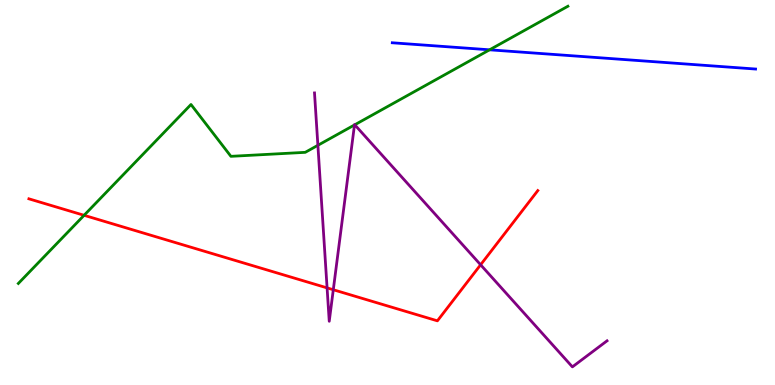[{'lines': ['blue', 'red'], 'intersections': []}, {'lines': ['green', 'red'], 'intersections': [{'x': 1.09, 'y': 4.41}]}, {'lines': ['purple', 'red'], 'intersections': [{'x': 4.22, 'y': 2.52}, {'x': 4.3, 'y': 2.47}, {'x': 6.2, 'y': 3.12}]}, {'lines': ['blue', 'green'], 'intersections': [{'x': 6.32, 'y': 8.71}]}, {'lines': ['blue', 'purple'], 'intersections': []}, {'lines': ['green', 'purple'], 'intersections': [{'x': 4.1, 'y': 6.23}, {'x': 4.57, 'y': 6.75}, {'x': 4.58, 'y': 6.76}]}]